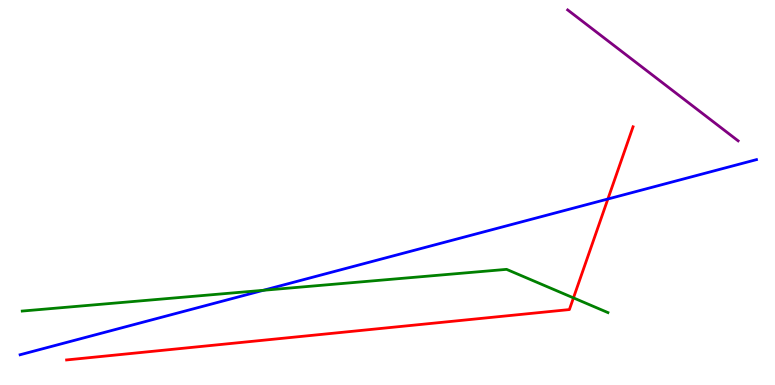[{'lines': ['blue', 'red'], 'intersections': [{'x': 7.84, 'y': 4.83}]}, {'lines': ['green', 'red'], 'intersections': [{'x': 7.4, 'y': 2.26}]}, {'lines': ['purple', 'red'], 'intersections': []}, {'lines': ['blue', 'green'], 'intersections': [{'x': 3.4, 'y': 2.46}]}, {'lines': ['blue', 'purple'], 'intersections': []}, {'lines': ['green', 'purple'], 'intersections': []}]